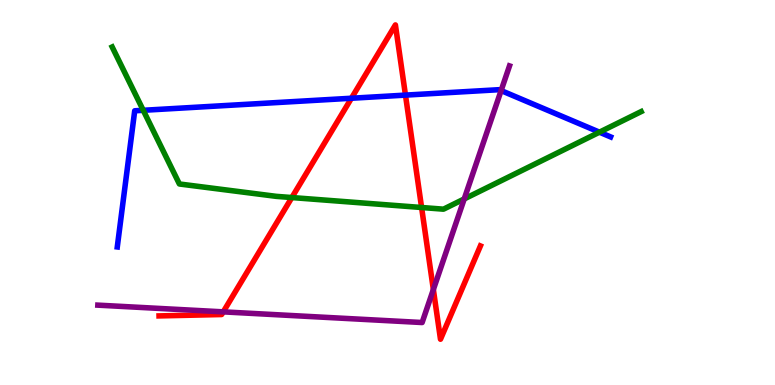[{'lines': ['blue', 'red'], 'intersections': [{'x': 4.53, 'y': 7.45}, {'x': 5.23, 'y': 7.53}]}, {'lines': ['green', 'red'], 'intersections': [{'x': 3.77, 'y': 4.87}, {'x': 5.44, 'y': 4.61}]}, {'lines': ['purple', 'red'], 'intersections': [{'x': 2.88, 'y': 1.9}, {'x': 5.59, 'y': 2.48}]}, {'lines': ['blue', 'green'], 'intersections': [{'x': 1.85, 'y': 7.14}, {'x': 7.73, 'y': 6.57}]}, {'lines': ['blue', 'purple'], 'intersections': [{'x': 6.47, 'y': 7.65}]}, {'lines': ['green', 'purple'], 'intersections': [{'x': 5.99, 'y': 4.83}]}]